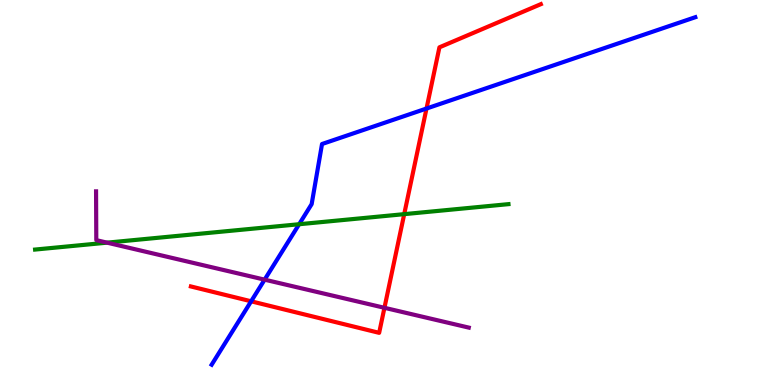[{'lines': ['blue', 'red'], 'intersections': [{'x': 3.24, 'y': 2.17}, {'x': 5.5, 'y': 7.18}]}, {'lines': ['green', 'red'], 'intersections': [{'x': 5.22, 'y': 4.44}]}, {'lines': ['purple', 'red'], 'intersections': [{'x': 4.96, 'y': 2.01}]}, {'lines': ['blue', 'green'], 'intersections': [{'x': 3.86, 'y': 4.18}]}, {'lines': ['blue', 'purple'], 'intersections': [{'x': 3.41, 'y': 2.74}]}, {'lines': ['green', 'purple'], 'intersections': [{'x': 1.38, 'y': 3.7}]}]